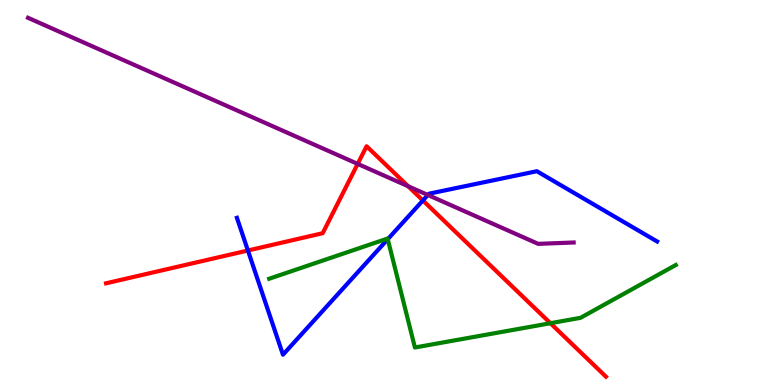[{'lines': ['blue', 'red'], 'intersections': [{'x': 3.2, 'y': 3.49}, {'x': 5.46, 'y': 4.79}]}, {'lines': ['green', 'red'], 'intersections': [{'x': 7.1, 'y': 1.6}]}, {'lines': ['purple', 'red'], 'intersections': [{'x': 4.62, 'y': 5.74}, {'x': 5.27, 'y': 5.16}]}, {'lines': ['blue', 'green'], 'intersections': [{'x': 5.0, 'y': 3.79}]}, {'lines': ['blue', 'purple'], 'intersections': [{'x': 5.52, 'y': 4.94}]}, {'lines': ['green', 'purple'], 'intersections': []}]